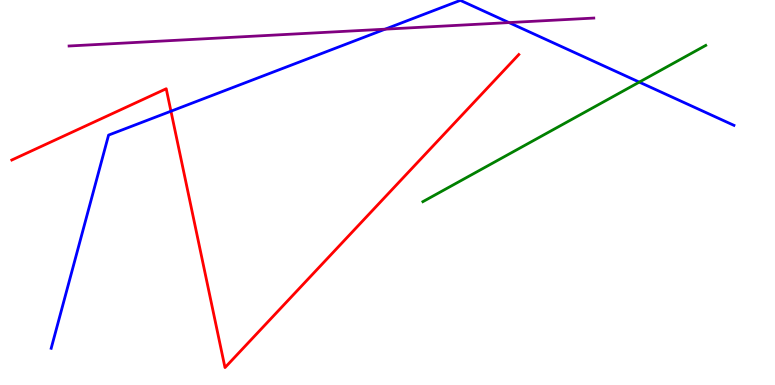[{'lines': ['blue', 'red'], 'intersections': [{'x': 2.21, 'y': 7.11}]}, {'lines': ['green', 'red'], 'intersections': []}, {'lines': ['purple', 'red'], 'intersections': []}, {'lines': ['blue', 'green'], 'intersections': [{'x': 8.25, 'y': 7.87}]}, {'lines': ['blue', 'purple'], 'intersections': [{'x': 4.97, 'y': 9.24}, {'x': 6.57, 'y': 9.41}]}, {'lines': ['green', 'purple'], 'intersections': []}]